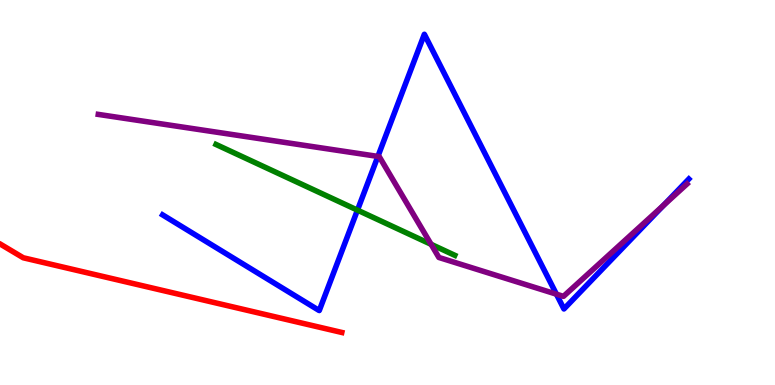[{'lines': ['blue', 'red'], 'intersections': []}, {'lines': ['green', 'red'], 'intersections': []}, {'lines': ['purple', 'red'], 'intersections': []}, {'lines': ['blue', 'green'], 'intersections': [{'x': 4.61, 'y': 4.54}]}, {'lines': ['blue', 'purple'], 'intersections': [{'x': 4.88, 'y': 5.94}, {'x': 7.18, 'y': 2.36}, {'x': 8.56, 'y': 4.67}]}, {'lines': ['green', 'purple'], 'intersections': [{'x': 5.56, 'y': 3.65}]}]